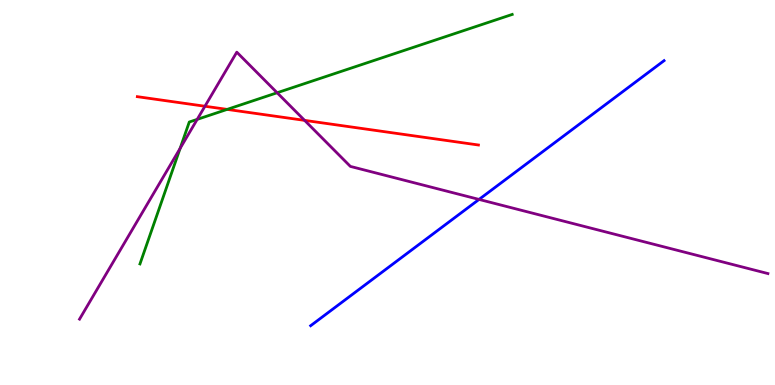[{'lines': ['blue', 'red'], 'intersections': []}, {'lines': ['green', 'red'], 'intersections': [{'x': 2.93, 'y': 7.16}]}, {'lines': ['purple', 'red'], 'intersections': [{'x': 2.64, 'y': 7.24}, {'x': 3.93, 'y': 6.87}]}, {'lines': ['blue', 'green'], 'intersections': []}, {'lines': ['blue', 'purple'], 'intersections': [{'x': 6.18, 'y': 4.82}]}, {'lines': ['green', 'purple'], 'intersections': [{'x': 2.32, 'y': 6.15}, {'x': 2.54, 'y': 6.9}, {'x': 3.58, 'y': 7.59}]}]